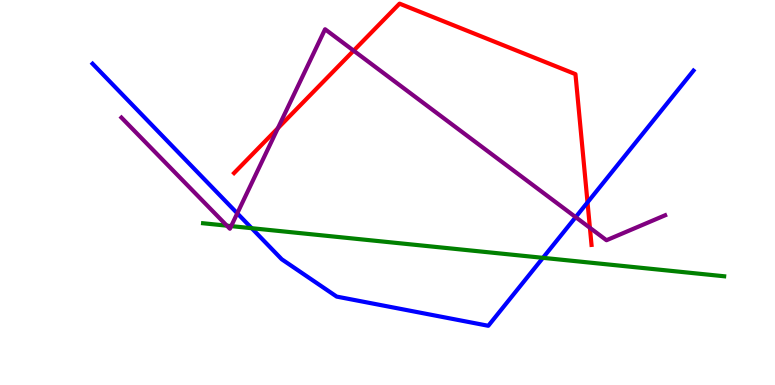[{'lines': ['blue', 'red'], 'intersections': [{'x': 7.58, 'y': 4.74}]}, {'lines': ['green', 'red'], 'intersections': []}, {'lines': ['purple', 'red'], 'intersections': [{'x': 3.59, 'y': 6.67}, {'x': 4.56, 'y': 8.68}, {'x': 7.61, 'y': 4.08}]}, {'lines': ['blue', 'green'], 'intersections': [{'x': 3.25, 'y': 4.07}, {'x': 7.01, 'y': 3.3}]}, {'lines': ['blue', 'purple'], 'intersections': [{'x': 3.06, 'y': 4.46}, {'x': 7.43, 'y': 4.36}]}, {'lines': ['green', 'purple'], 'intersections': [{'x': 2.93, 'y': 4.14}, {'x': 2.98, 'y': 4.13}]}]